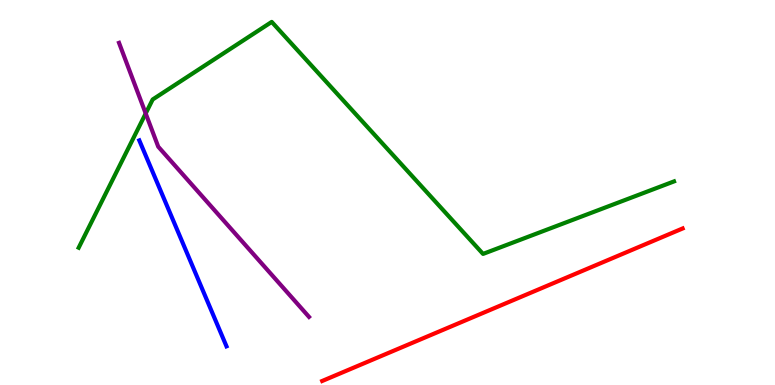[{'lines': ['blue', 'red'], 'intersections': []}, {'lines': ['green', 'red'], 'intersections': []}, {'lines': ['purple', 'red'], 'intersections': []}, {'lines': ['blue', 'green'], 'intersections': []}, {'lines': ['blue', 'purple'], 'intersections': []}, {'lines': ['green', 'purple'], 'intersections': [{'x': 1.88, 'y': 7.05}]}]